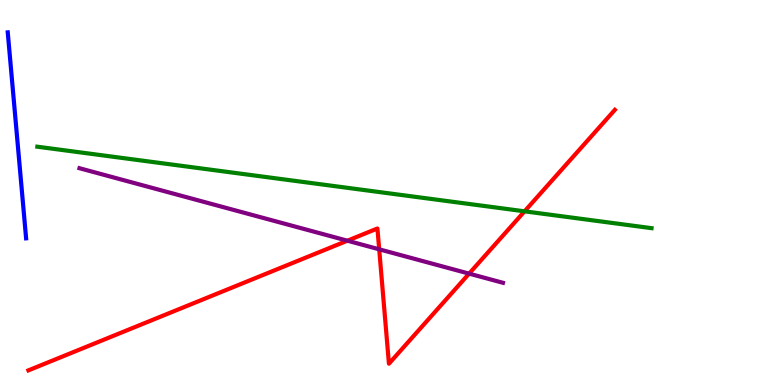[{'lines': ['blue', 'red'], 'intersections': []}, {'lines': ['green', 'red'], 'intersections': [{'x': 6.77, 'y': 4.51}]}, {'lines': ['purple', 'red'], 'intersections': [{'x': 4.48, 'y': 3.75}, {'x': 4.89, 'y': 3.52}, {'x': 6.05, 'y': 2.89}]}, {'lines': ['blue', 'green'], 'intersections': []}, {'lines': ['blue', 'purple'], 'intersections': []}, {'lines': ['green', 'purple'], 'intersections': []}]